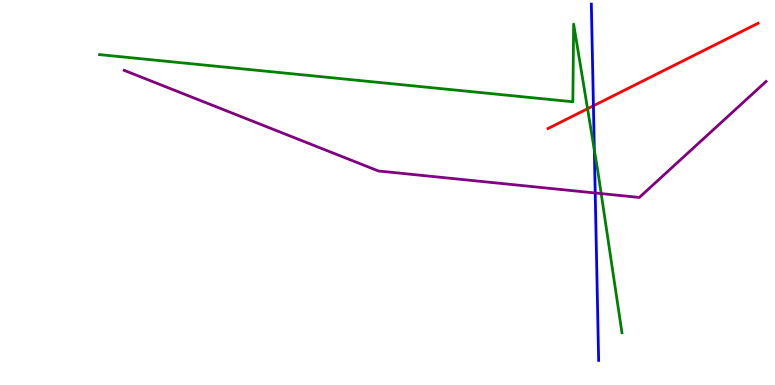[{'lines': ['blue', 'red'], 'intersections': [{'x': 7.66, 'y': 7.25}]}, {'lines': ['green', 'red'], 'intersections': [{'x': 7.58, 'y': 7.18}]}, {'lines': ['purple', 'red'], 'intersections': []}, {'lines': ['blue', 'green'], 'intersections': [{'x': 7.67, 'y': 6.11}]}, {'lines': ['blue', 'purple'], 'intersections': [{'x': 7.68, 'y': 4.99}]}, {'lines': ['green', 'purple'], 'intersections': [{'x': 7.76, 'y': 4.97}]}]